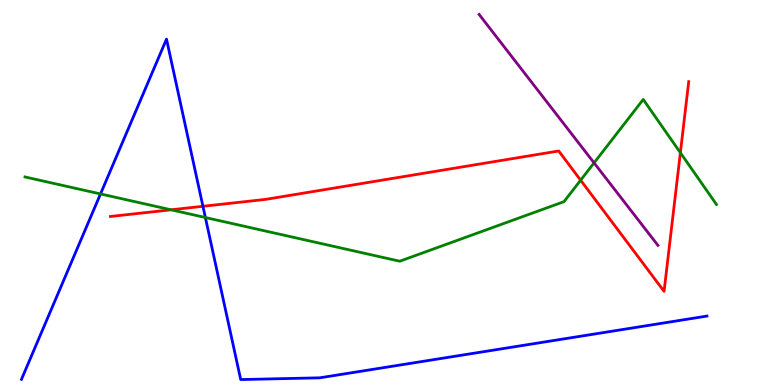[{'lines': ['blue', 'red'], 'intersections': [{'x': 2.62, 'y': 4.64}]}, {'lines': ['green', 'red'], 'intersections': [{'x': 2.21, 'y': 4.55}, {'x': 7.49, 'y': 5.32}, {'x': 8.78, 'y': 6.03}]}, {'lines': ['purple', 'red'], 'intersections': []}, {'lines': ['blue', 'green'], 'intersections': [{'x': 1.3, 'y': 4.96}, {'x': 2.65, 'y': 4.35}]}, {'lines': ['blue', 'purple'], 'intersections': []}, {'lines': ['green', 'purple'], 'intersections': [{'x': 7.67, 'y': 5.77}]}]